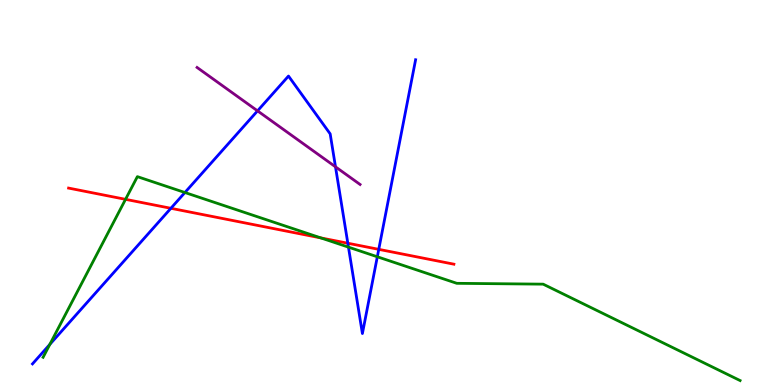[{'lines': ['blue', 'red'], 'intersections': [{'x': 2.2, 'y': 4.59}, {'x': 4.49, 'y': 3.68}, {'x': 4.89, 'y': 3.52}]}, {'lines': ['green', 'red'], 'intersections': [{'x': 1.62, 'y': 4.82}, {'x': 4.14, 'y': 3.82}]}, {'lines': ['purple', 'red'], 'intersections': []}, {'lines': ['blue', 'green'], 'intersections': [{'x': 0.643, 'y': 1.05}, {'x': 2.39, 'y': 5.0}, {'x': 4.5, 'y': 3.58}, {'x': 4.87, 'y': 3.33}]}, {'lines': ['blue', 'purple'], 'intersections': [{'x': 3.32, 'y': 7.12}, {'x': 4.33, 'y': 5.67}]}, {'lines': ['green', 'purple'], 'intersections': []}]